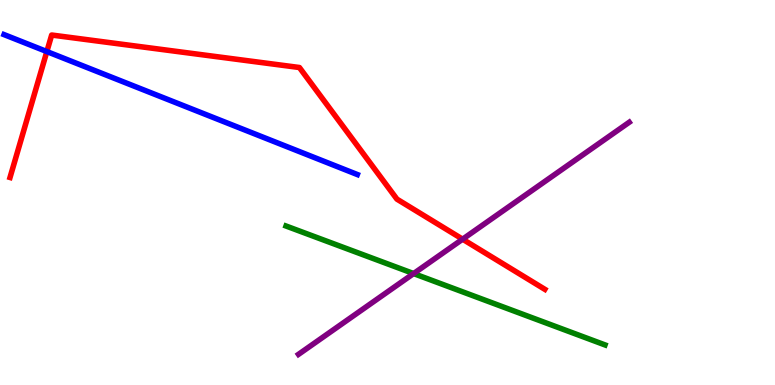[{'lines': ['blue', 'red'], 'intersections': [{'x': 0.604, 'y': 8.66}]}, {'lines': ['green', 'red'], 'intersections': []}, {'lines': ['purple', 'red'], 'intersections': [{'x': 5.97, 'y': 3.79}]}, {'lines': ['blue', 'green'], 'intersections': []}, {'lines': ['blue', 'purple'], 'intersections': []}, {'lines': ['green', 'purple'], 'intersections': [{'x': 5.34, 'y': 2.89}]}]